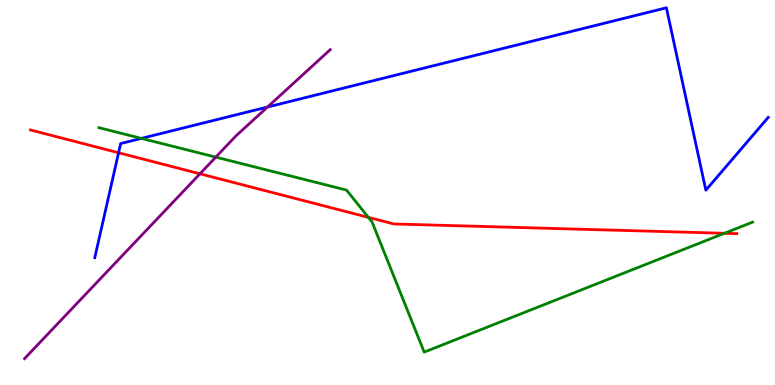[{'lines': ['blue', 'red'], 'intersections': [{'x': 1.53, 'y': 6.03}]}, {'lines': ['green', 'red'], 'intersections': [{'x': 4.75, 'y': 4.35}, {'x': 9.35, 'y': 3.94}]}, {'lines': ['purple', 'red'], 'intersections': [{'x': 2.58, 'y': 5.49}]}, {'lines': ['blue', 'green'], 'intersections': [{'x': 1.82, 'y': 6.41}]}, {'lines': ['blue', 'purple'], 'intersections': [{'x': 3.45, 'y': 7.22}]}, {'lines': ['green', 'purple'], 'intersections': [{'x': 2.78, 'y': 5.92}]}]